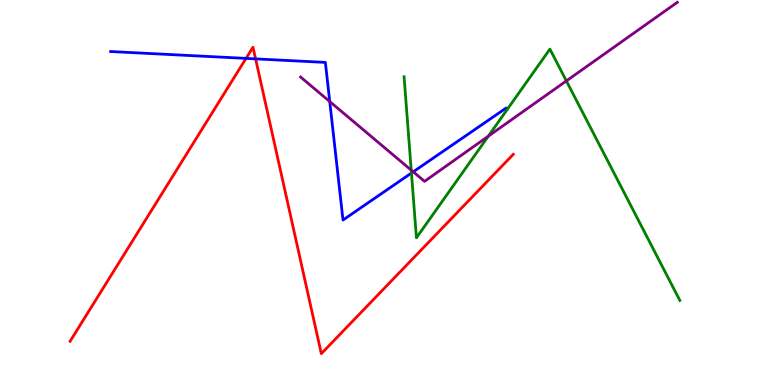[{'lines': ['blue', 'red'], 'intersections': [{'x': 3.17, 'y': 8.48}, {'x': 3.3, 'y': 8.47}]}, {'lines': ['green', 'red'], 'intersections': []}, {'lines': ['purple', 'red'], 'intersections': []}, {'lines': ['blue', 'green'], 'intersections': [{'x': 5.31, 'y': 5.51}]}, {'lines': ['blue', 'purple'], 'intersections': [{'x': 4.25, 'y': 7.36}, {'x': 5.33, 'y': 5.54}]}, {'lines': ['green', 'purple'], 'intersections': [{'x': 5.31, 'y': 5.58}, {'x': 6.3, 'y': 6.46}, {'x': 7.31, 'y': 7.9}]}]